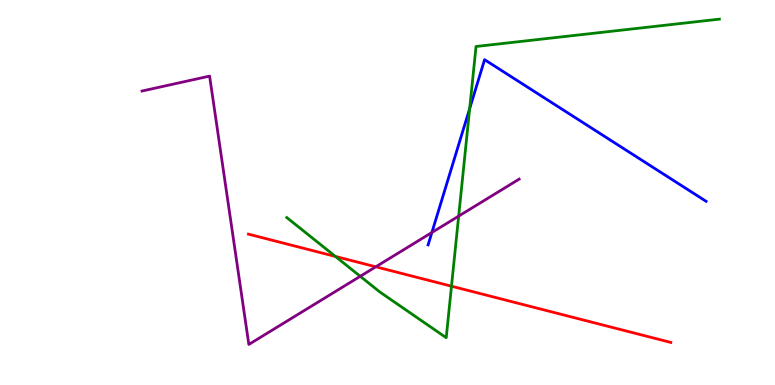[{'lines': ['blue', 'red'], 'intersections': []}, {'lines': ['green', 'red'], 'intersections': [{'x': 4.33, 'y': 3.34}, {'x': 5.83, 'y': 2.57}]}, {'lines': ['purple', 'red'], 'intersections': [{'x': 4.85, 'y': 3.07}]}, {'lines': ['blue', 'green'], 'intersections': [{'x': 6.06, 'y': 7.18}]}, {'lines': ['blue', 'purple'], 'intersections': [{'x': 5.57, 'y': 3.96}]}, {'lines': ['green', 'purple'], 'intersections': [{'x': 4.65, 'y': 2.82}, {'x': 5.92, 'y': 4.39}]}]